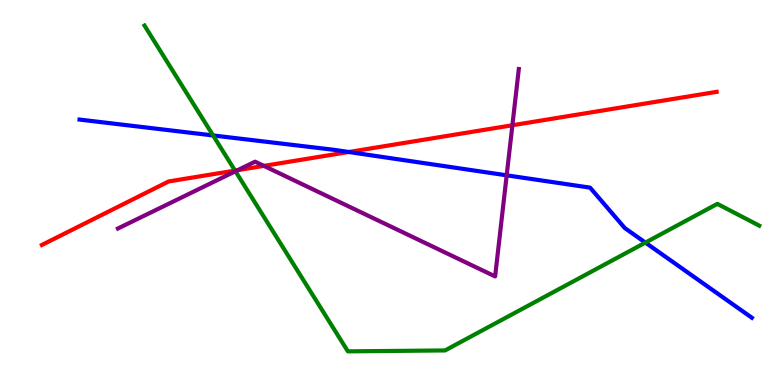[{'lines': ['blue', 'red'], 'intersections': [{'x': 4.5, 'y': 6.05}]}, {'lines': ['green', 'red'], 'intersections': [{'x': 3.03, 'y': 5.57}]}, {'lines': ['purple', 'red'], 'intersections': [{'x': 3.07, 'y': 5.58}, {'x': 3.4, 'y': 5.69}, {'x': 6.61, 'y': 6.75}]}, {'lines': ['blue', 'green'], 'intersections': [{'x': 2.75, 'y': 6.48}, {'x': 8.33, 'y': 3.7}]}, {'lines': ['blue', 'purple'], 'intersections': [{'x': 6.54, 'y': 5.45}]}, {'lines': ['green', 'purple'], 'intersections': [{'x': 3.04, 'y': 5.55}]}]